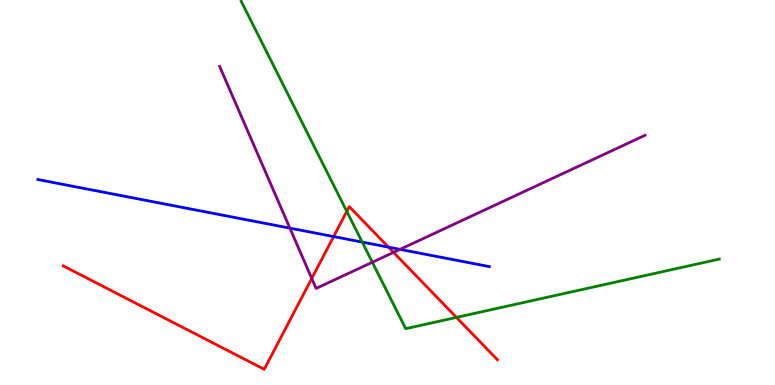[{'lines': ['blue', 'red'], 'intersections': [{'x': 4.3, 'y': 3.86}, {'x': 5.01, 'y': 3.58}]}, {'lines': ['green', 'red'], 'intersections': [{'x': 4.47, 'y': 4.51}, {'x': 5.89, 'y': 1.76}]}, {'lines': ['purple', 'red'], 'intersections': [{'x': 4.02, 'y': 2.77}, {'x': 5.08, 'y': 3.44}]}, {'lines': ['blue', 'green'], 'intersections': [{'x': 4.67, 'y': 3.71}]}, {'lines': ['blue', 'purple'], 'intersections': [{'x': 3.74, 'y': 4.07}, {'x': 5.16, 'y': 3.52}]}, {'lines': ['green', 'purple'], 'intersections': [{'x': 4.8, 'y': 3.19}]}]